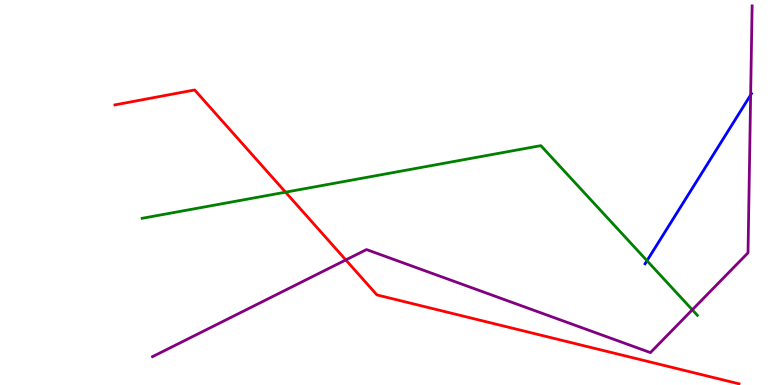[{'lines': ['blue', 'red'], 'intersections': []}, {'lines': ['green', 'red'], 'intersections': [{'x': 3.68, 'y': 5.01}]}, {'lines': ['purple', 'red'], 'intersections': [{'x': 4.46, 'y': 3.25}]}, {'lines': ['blue', 'green'], 'intersections': [{'x': 8.35, 'y': 3.23}]}, {'lines': ['blue', 'purple'], 'intersections': [{'x': 9.69, 'y': 7.53}]}, {'lines': ['green', 'purple'], 'intersections': [{'x': 8.93, 'y': 1.95}]}]